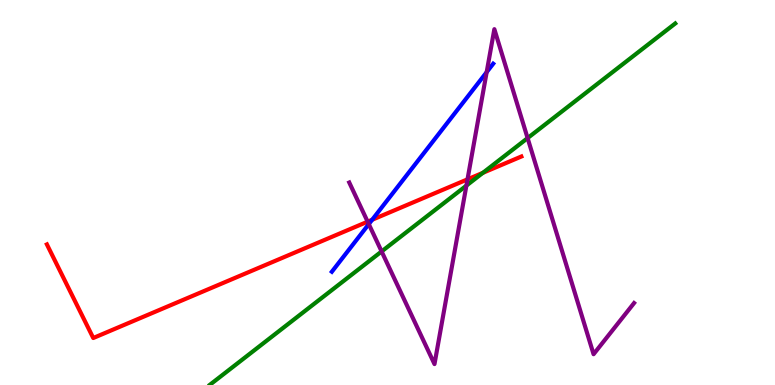[{'lines': ['blue', 'red'], 'intersections': [{'x': 4.8, 'y': 4.29}]}, {'lines': ['green', 'red'], 'intersections': [{'x': 6.23, 'y': 5.51}]}, {'lines': ['purple', 'red'], 'intersections': [{'x': 4.74, 'y': 4.24}, {'x': 6.03, 'y': 5.34}]}, {'lines': ['blue', 'green'], 'intersections': []}, {'lines': ['blue', 'purple'], 'intersections': [{'x': 4.76, 'y': 4.18}, {'x': 6.28, 'y': 8.13}]}, {'lines': ['green', 'purple'], 'intersections': [{'x': 4.92, 'y': 3.47}, {'x': 6.02, 'y': 5.18}, {'x': 6.81, 'y': 6.41}]}]